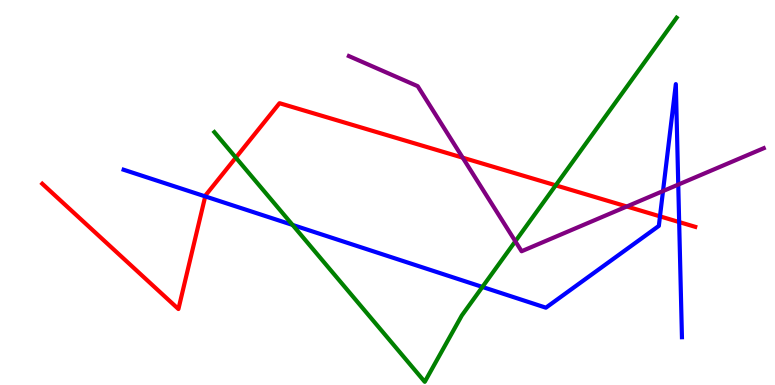[{'lines': ['blue', 'red'], 'intersections': [{'x': 2.65, 'y': 4.9}, {'x': 8.52, 'y': 4.38}, {'x': 8.76, 'y': 4.23}]}, {'lines': ['green', 'red'], 'intersections': [{'x': 3.04, 'y': 5.91}, {'x': 7.17, 'y': 5.19}]}, {'lines': ['purple', 'red'], 'intersections': [{'x': 5.97, 'y': 5.9}, {'x': 8.09, 'y': 4.64}]}, {'lines': ['blue', 'green'], 'intersections': [{'x': 3.77, 'y': 4.16}, {'x': 6.22, 'y': 2.55}]}, {'lines': ['blue', 'purple'], 'intersections': [{'x': 8.55, 'y': 5.04}, {'x': 8.75, 'y': 5.21}]}, {'lines': ['green', 'purple'], 'intersections': [{'x': 6.65, 'y': 3.73}]}]